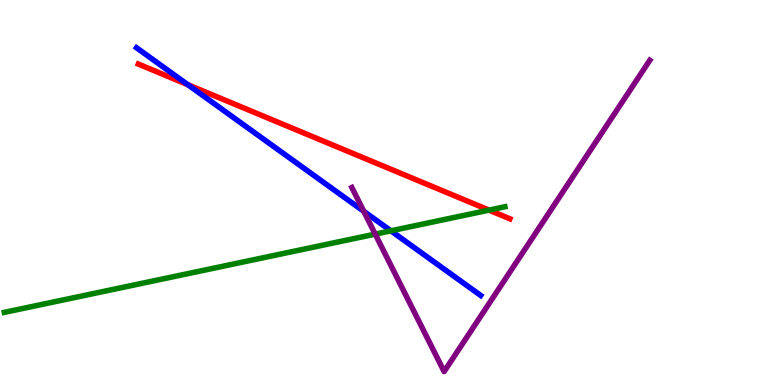[{'lines': ['blue', 'red'], 'intersections': [{'x': 2.42, 'y': 7.8}]}, {'lines': ['green', 'red'], 'intersections': [{'x': 6.31, 'y': 4.54}]}, {'lines': ['purple', 'red'], 'intersections': []}, {'lines': ['blue', 'green'], 'intersections': [{'x': 5.04, 'y': 4.0}]}, {'lines': ['blue', 'purple'], 'intersections': [{'x': 4.69, 'y': 4.51}]}, {'lines': ['green', 'purple'], 'intersections': [{'x': 4.84, 'y': 3.92}]}]